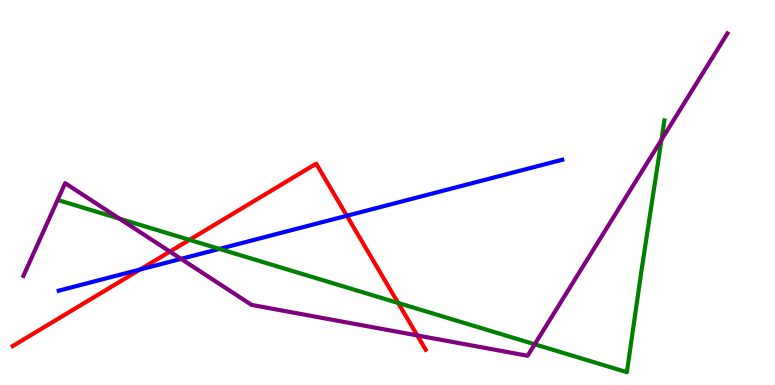[{'lines': ['blue', 'red'], 'intersections': [{'x': 1.81, 'y': 3.0}, {'x': 4.48, 'y': 4.4}]}, {'lines': ['green', 'red'], 'intersections': [{'x': 2.44, 'y': 3.77}, {'x': 5.14, 'y': 2.13}]}, {'lines': ['purple', 'red'], 'intersections': [{'x': 2.19, 'y': 3.47}, {'x': 5.38, 'y': 1.29}]}, {'lines': ['blue', 'green'], 'intersections': [{'x': 2.83, 'y': 3.54}]}, {'lines': ['blue', 'purple'], 'intersections': [{'x': 2.34, 'y': 3.28}]}, {'lines': ['green', 'purple'], 'intersections': [{'x': 1.54, 'y': 4.32}, {'x': 6.9, 'y': 1.06}, {'x': 8.54, 'y': 6.37}]}]